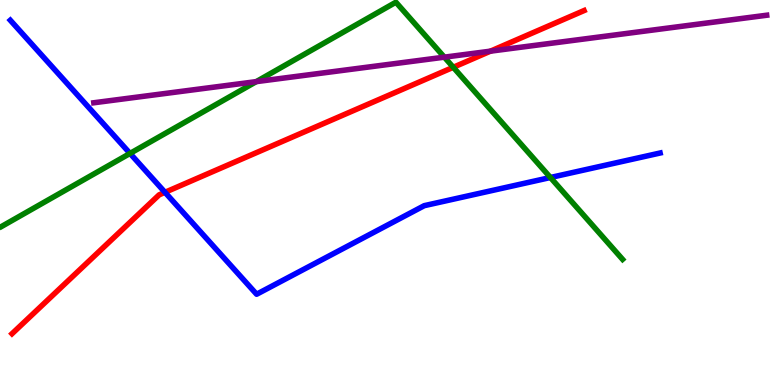[{'lines': ['blue', 'red'], 'intersections': [{'x': 2.13, 'y': 5.0}]}, {'lines': ['green', 'red'], 'intersections': [{'x': 5.85, 'y': 8.25}]}, {'lines': ['purple', 'red'], 'intersections': [{'x': 6.33, 'y': 8.67}]}, {'lines': ['blue', 'green'], 'intersections': [{'x': 1.68, 'y': 6.02}, {'x': 7.1, 'y': 5.39}]}, {'lines': ['blue', 'purple'], 'intersections': []}, {'lines': ['green', 'purple'], 'intersections': [{'x': 3.31, 'y': 7.88}, {'x': 5.73, 'y': 8.52}]}]